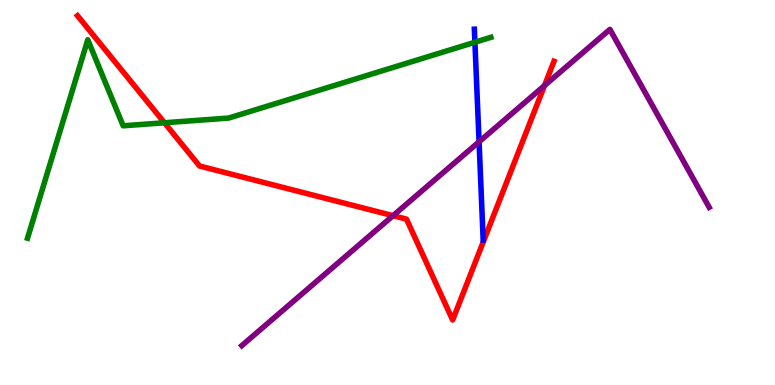[{'lines': ['blue', 'red'], 'intersections': []}, {'lines': ['green', 'red'], 'intersections': [{'x': 2.12, 'y': 6.81}]}, {'lines': ['purple', 'red'], 'intersections': [{'x': 5.07, 'y': 4.4}, {'x': 7.03, 'y': 7.78}]}, {'lines': ['blue', 'green'], 'intersections': [{'x': 6.13, 'y': 8.9}]}, {'lines': ['blue', 'purple'], 'intersections': [{'x': 6.18, 'y': 6.32}]}, {'lines': ['green', 'purple'], 'intersections': []}]